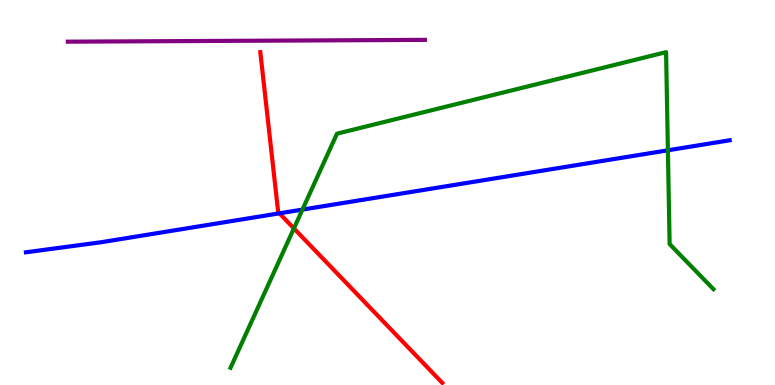[{'lines': ['blue', 'red'], 'intersections': [{'x': 3.61, 'y': 4.46}]}, {'lines': ['green', 'red'], 'intersections': [{'x': 3.79, 'y': 4.07}]}, {'lines': ['purple', 'red'], 'intersections': []}, {'lines': ['blue', 'green'], 'intersections': [{'x': 3.9, 'y': 4.56}, {'x': 8.62, 'y': 6.1}]}, {'lines': ['blue', 'purple'], 'intersections': []}, {'lines': ['green', 'purple'], 'intersections': []}]